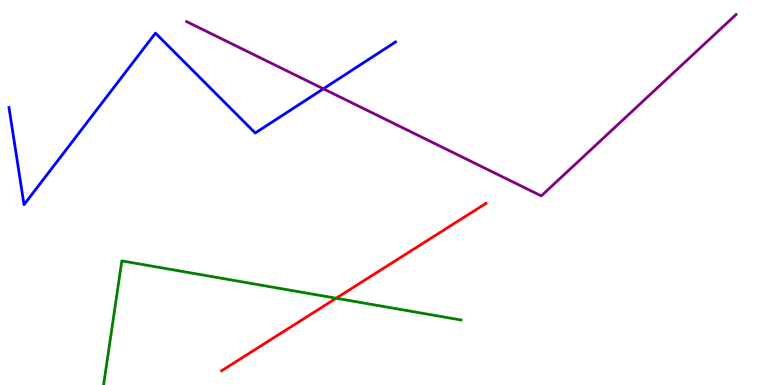[{'lines': ['blue', 'red'], 'intersections': []}, {'lines': ['green', 'red'], 'intersections': [{'x': 4.34, 'y': 2.25}]}, {'lines': ['purple', 'red'], 'intersections': []}, {'lines': ['blue', 'green'], 'intersections': []}, {'lines': ['blue', 'purple'], 'intersections': [{'x': 4.17, 'y': 7.69}]}, {'lines': ['green', 'purple'], 'intersections': []}]